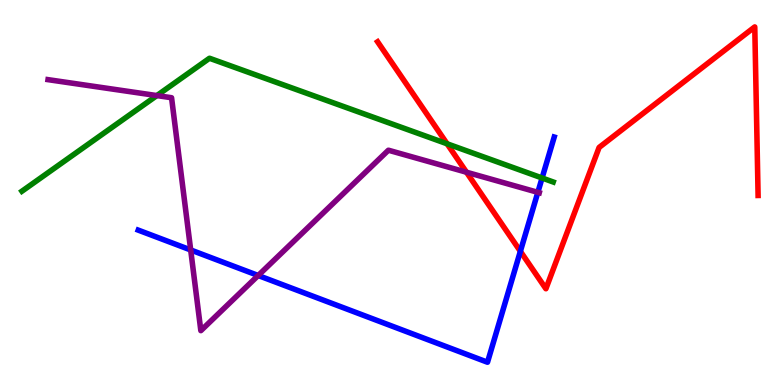[{'lines': ['blue', 'red'], 'intersections': [{'x': 6.71, 'y': 3.47}]}, {'lines': ['green', 'red'], 'intersections': [{'x': 5.77, 'y': 6.27}]}, {'lines': ['purple', 'red'], 'intersections': [{'x': 6.02, 'y': 5.53}]}, {'lines': ['blue', 'green'], 'intersections': [{'x': 6.99, 'y': 5.38}]}, {'lines': ['blue', 'purple'], 'intersections': [{'x': 2.46, 'y': 3.51}, {'x': 3.33, 'y': 2.84}, {'x': 6.94, 'y': 5.0}]}, {'lines': ['green', 'purple'], 'intersections': [{'x': 2.02, 'y': 7.52}]}]